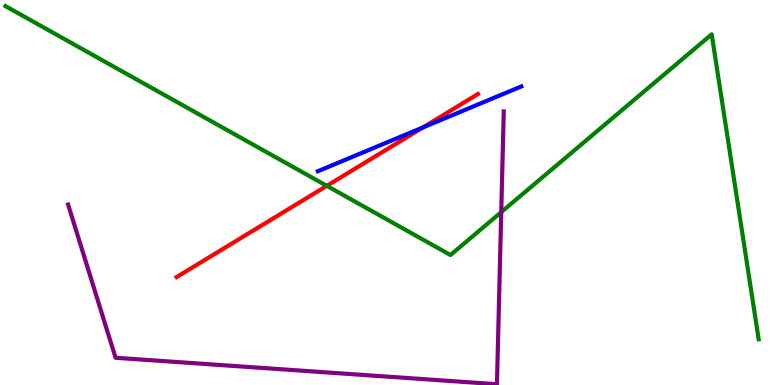[{'lines': ['blue', 'red'], 'intersections': [{'x': 5.46, 'y': 6.69}]}, {'lines': ['green', 'red'], 'intersections': [{'x': 4.22, 'y': 5.17}]}, {'lines': ['purple', 'red'], 'intersections': []}, {'lines': ['blue', 'green'], 'intersections': []}, {'lines': ['blue', 'purple'], 'intersections': []}, {'lines': ['green', 'purple'], 'intersections': [{'x': 6.47, 'y': 4.49}]}]